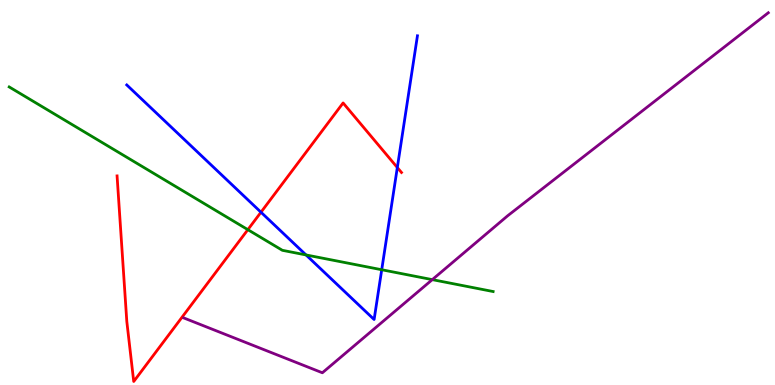[{'lines': ['blue', 'red'], 'intersections': [{'x': 3.37, 'y': 4.49}, {'x': 5.13, 'y': 5.65}]}, {'lines': ['green', 'red'], 'intersections': [{'x': 3.2, 'y': 4.03}]}, {'lines': ['purple', 'red'], 'intersections': []}, {'lines': ['blue', 'green'], 'intersections': [{'x': 3.95, 'y': 3.38}, {'x': 4.93, 'y': 2.99}]}, {'lines': ['blue', 'purple'], 'intersections': []}, {'lines': ['green', 'purple'], 'intersections': [{'x': 5.58, 'y': 2.74}]}]